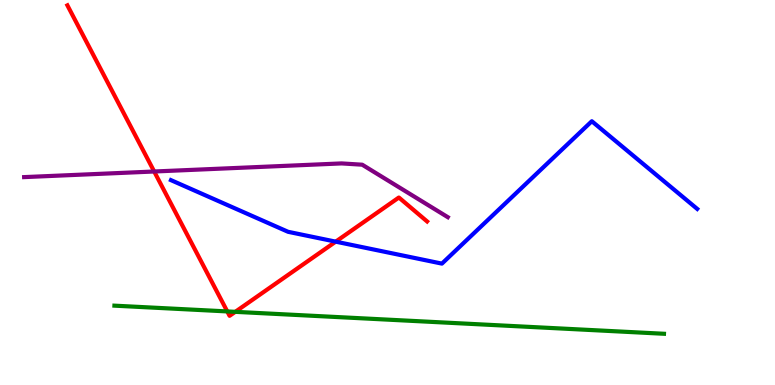[{'lines': ['blue', 'red'], 'intersections': [{'x': 4.33, 'y': 3.72}]}, {'lines': ['green', 'red'], 'intersections': [{'x': 2.93, 'y': 1.91}, {'x': 3.04, 'y': 1.9}]}, {'lines': ['purple', 'red'], 'intersections': [{'x': 1.99, 'y': 5.55}]}, {'lines': ['blue', 'green'], 'intersections': []}, {'lines': ['blue', 'purple'], 'intersections': []}, {'lines': ['green', 'purple'], 'intersections': []}]